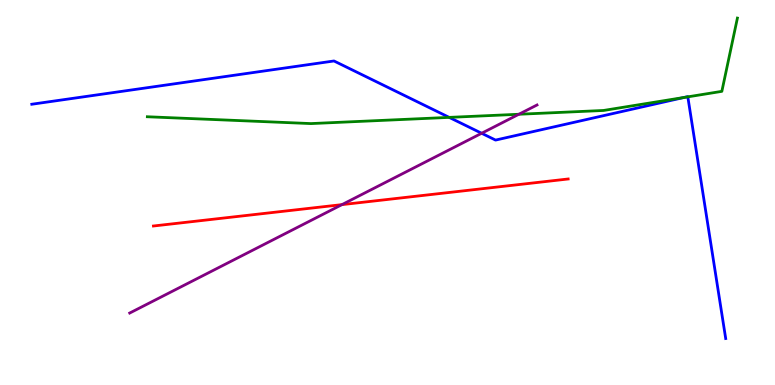[{'lines': ['blue', 'red'], 'intersections': []}, {'lines': ['green', 'red'], 'intersections': []}, {'lines': ['purple', 'red'], 'intersections': [{'x': 4.41, 'y': 4.68}]}, {'lines': ['blue', 'green'], 'intersections': [{'x': 5.8, 'y': 6.95}, {'x': 8.83, 'y': 7.47}, {'x': 8.88, 'y': 7.48}]}, {'lines': ['blue', 'purple'], 'intersections': [{'x': 6.21, 'y': 6.54}]}, {'lines': ['green', 'purple'], 'intersections': [{'x': 6.69, 'y': 7.03}]}]